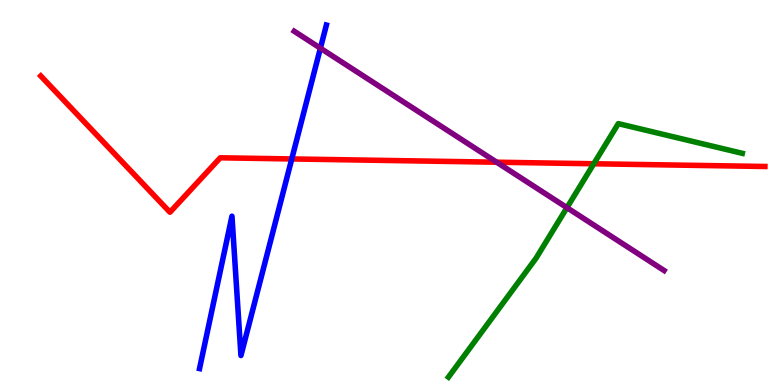[{'lines': ['blue', 'red'], 'intersections': [{'x': 3.76, 'y': 5.87}]}, {'lines': ['green', 'red'], 'intersections': [{'x': 7.66, 'y': 5.75}]}, {'lines': ['purple', 'red'], 'intersections': [{'x': 6.41, 'y': 5.79}]}, {'lines': ['blue', 'green'], 'intersections': []}, {'lines': ['blue', 'purple'], 'intersections': [{'x': 4.13, 'y': 8.75}]}, {'lines': ['green', 'purple'], 'intersections': [{'x': 7.32, 'y': 4.61}]}]